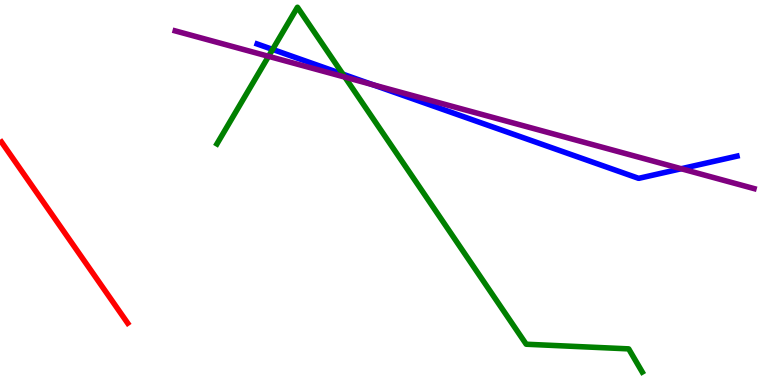[{'lines': ['blue', 'red'], 'intersections': []}, {'lines': ['green', 'red'], 'intersections': []}, {'lines': ['purple', 'red'], 'intersections': []}, {'lines': ['blue', 'green'], 'intersections': [{'x': 3.52, 'y': 8.72}, {'x': 4.42, 'y': 8.07}]}, {'lines': ['blue', 'purple'], 'intersections': [{'x': 4.81, 'y': 7.8}, {'x': 8.79, 'y': 5.62}]}, {'lines': ['green', 'purple'], 'intersections': [{'x': 3.47, 'y': 8.54}, {'x': 4.45, 'y': 8.0}]}]